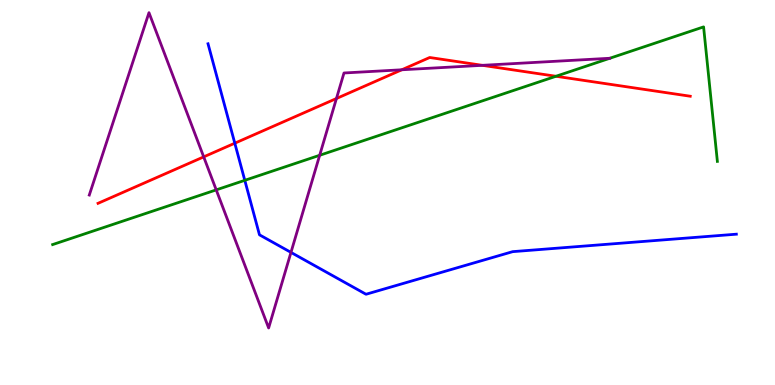[{'lines': ['blue', 'red'], 'intersections': [{'x': 3.03, 'y': 6.28}]}, {'lines': ['green', 'red'], 'intersections': [{'x': 7.17, 'y': 8.02}]}, {'lines': ['purple', 'red'], 'intersections': [{'x': 2.63, 'y': 5.93}, {'x': 4.34, 'y': 7.44}, {'x': 5.18, 'y': 8.19}, {'x': 6.22, 'y': 8.3}]}, {'lines': ['blue', 'green'], 'intersections': [{'x': 3.16, 'y': 5.32}]}, {'lines': ['blue', 'purple'], 'intersections': [{'x': 3.75, 'y': 3.44}]}, {'lines': ['green', 'purple'], 'intersections': [{'x': 2.79, 'y': 5.07}, {'x': 4.12, 'y': 5.97}]}]